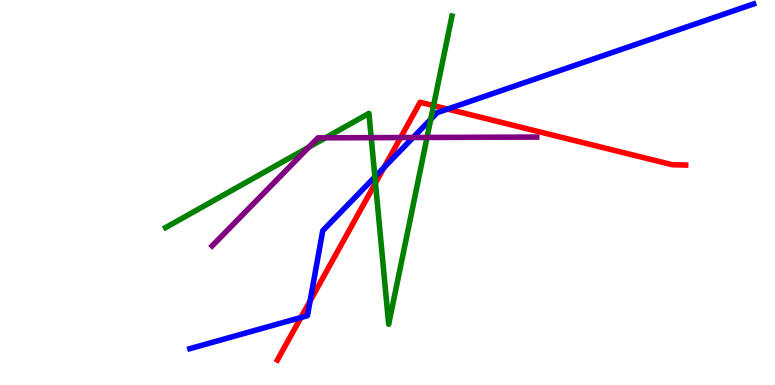[{'lines': ['blue', 'red'], 'intersections': [{'x': 3.88, 'y': 1.75}, {'x': 4.0, 'y': 2.18}, {'x': 4.96, 'y': 5.65}, {'x': 5.78, 'y': 7.17}]}, {'lines': ['green', 'red'], 'intersections': [{'x': 4.84, 'y': 5.25}, {'x': 5.59, 'y': 7.26}]}, {'lines': ['purple', 'red'], 'intersections': [{'x': 5.17, 'y': 6.43}]}, {'lines': ['blue', 'green'], 'intersections': [{'x': 4.84, 'y': 5.4}, {'x': 5.56, 'y': 6.9}]}, {'lines': ['blue', 'purple'], 'intersections': [{'x': 5.33, 'y': 6.43}]}, {'lines': ['green', 'purple'], 'intersections': [{'x': 3.99, 'y': 6.18}, {'x': 4.2, 'y': 6.42}, {'x': 4.79, 'y': 6.42}, {'x': 5.51, 'y': 6.43}]}]